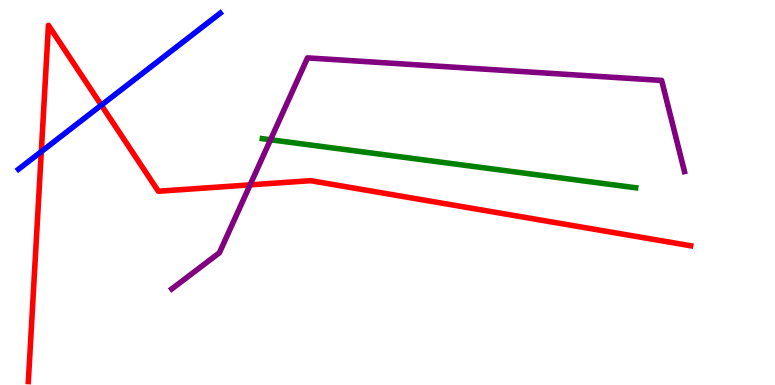[{'lines': ['blue', 'red'], 'intersections': [{'x': 0.533, 'y': 6.06}, {'x': 1.31, 'y': 7.27}]}, {'lines': ['green', 'red'], 'intersections': []}, {'lines': ['purple', 'red'], 'intersections': [{'x': 3.23, 'y': 5.2}]}, {'lines': ['blue', 'green'], 'intersections': []}, {'lines': ['blue', 'purple'], 'intersections': []}, {'lines': ['green', 'purple'], 'intersections': [{'x': 3.49, 'y': 6.37}]}]